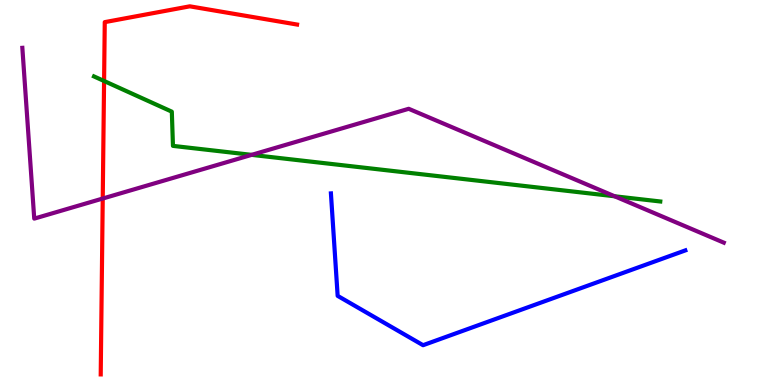[{'lines': ['blue', 'red'], 'intersections': []}, {'lines': ['green', 'red'], 'intersections': [{'x': 1.34, 'y': 7.9}]}, {'lines': ['purple', 'red'], 'intersections': [{'x': 1.33, 'y': 4.84}]}, {'lines': ['blue', 'green'], 'intersections': []}, {'lines': ['blue', 'purple'], 'intersections': []}, {'lines': ['green', 'purple'], 'intersections': [{'x': 3.25, 'y': 5.98}, {'x': 7.93, 'y': 4.9}]}]